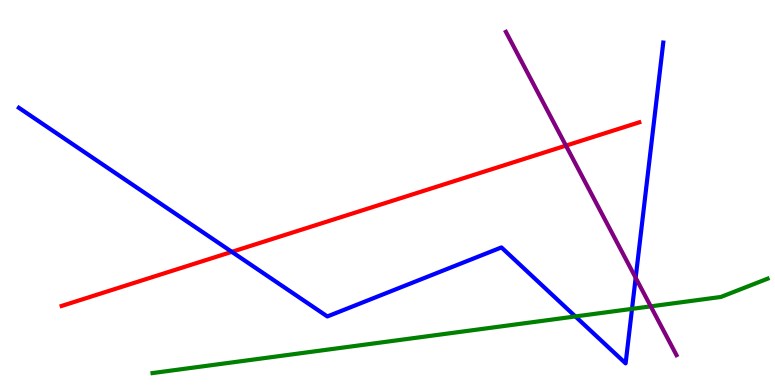[{'lines': ['blue', 'red'], 'intersections': [{'x': 2.99, 'y': 3.46}]}, {'lines': ['green', 'red'], 'intersections': []}, {'lines': ['purple', 'red'], 'intersections': [{'x': 7.3, 'y': 6.22}]}, {'lines': ['blue', 'green'], 'intersections': [{'x': 7.42, 'y': 1.78}, {'x': 8.16, 'y': 1.98}]}, {'lines': ['blue', 'purple'], 'intersections': [{'x': 8.2, 'y': 2.79}]}, {'lines': ['green', 'purple'], 'intersections': [{'x': 8.4, 'y': 2.04}]}]